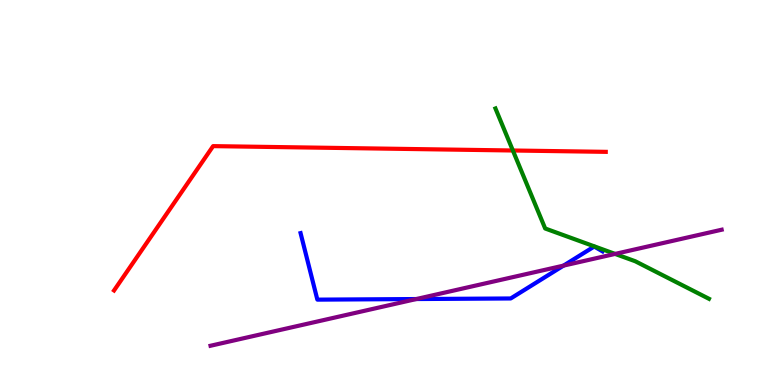[{'lines': ['blue', 'red'], 'intersections': []}, {'lines': ['green', 'red'], 'intersections': [{'x': 6.62, 'y': 6.09}]}, {'lines': ['purple', 'red'], 'intersections': []}, {'lines': ['blue', 'green'], 'intersections': []}, {'lines': ['blue', 'purple'], 'intersections': [{'x': 5.37, 'y': 2.23}, {'x': 7.27, 'y': 3.1}]}, {'lines': ['green', 'purple'], 'intersections': [{'x': 7.94, 'y': 3.4}]}]